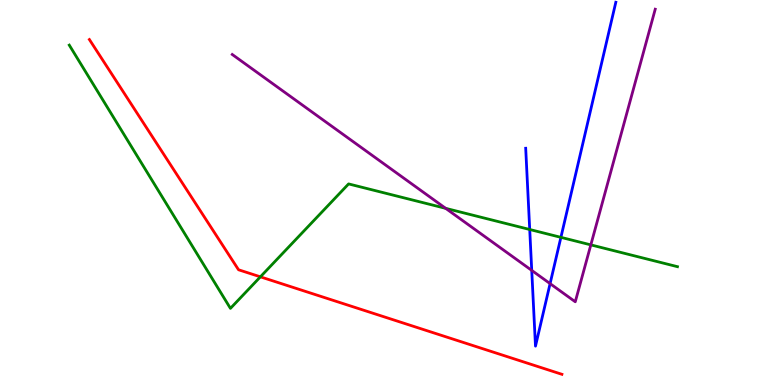[{'lines': ['blue', 'red'], 'intersections': []}, {'lines': ['green', 'red'], 'intersections': [{'x': 3.36, 'y': 2.81}]}, {'lines': ['purple', 'red'], 'intersections': []}, {'lines': ['blue', 'green'], 'intersections': [{'x': 6.84, 'y': 4.04}, {'x': 7.24, 'y': 3.84}]}, {'lines': ['blue', 'purple'], 'intersections': [{'x': 6.86, 'y': 2.98}, {'x': 7.1, 'y': 2.63}]}, {'lines': ['green', 'purple'], 'intersections': [{'x': 5.75, 'y': 4.59}, {'x': 7.62, 'y': 3.64}]}]